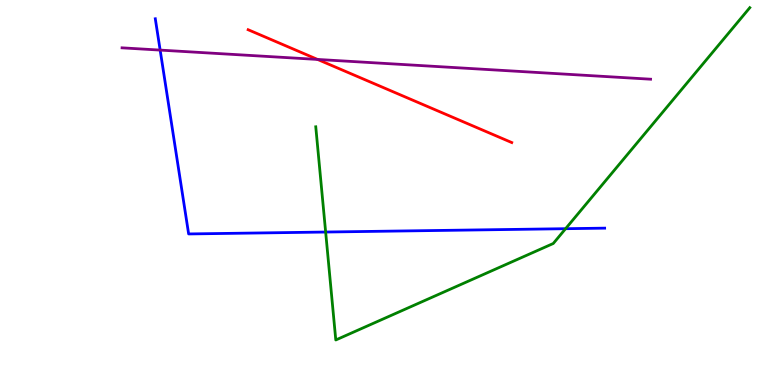[{'lines': ['blue', 'red'], 'intersections': []}, {'lines': ['green', 'red'], 'intersections': []}, {'lines': ['purple', 'red'], 'intersections': [{'x': 4.1, 'y': 8.46}]}, {'lines': ['blue', 'green'], 'intersections': [{'x': 4.2, 'y': 3.97}, {'x': 7.3, 'y': 4.06}]}, {'lines': ['blue', 'purple'], 'intersections': [{'x': 2.07, 'y': 8.7}]}, {'lines': ['green', 'purple'], 'intersections': []}]